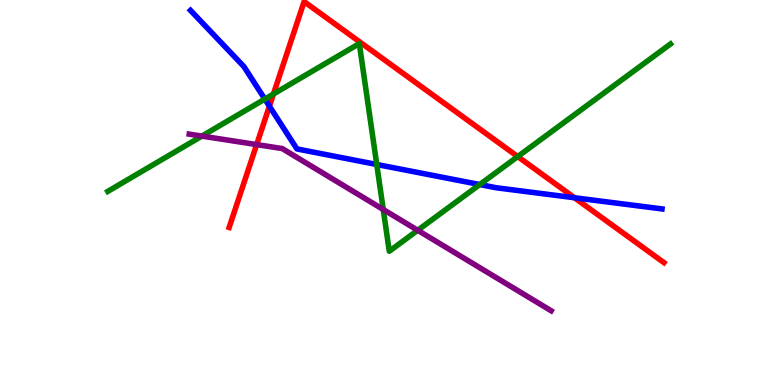[{'lines': ['blue', 'red'], 'intersections': [{'x': 3.48, 'y': 7.24}, {'x': 7.41, 'y': 4.86}]}, {'lines': ['green', 'red'], 'intersections': [{'x': 3.53, 'y': 7.56}, {'x': 6.68, 'y': 5.93}]}, {'lines': ['purple', 'red'], 'intersections': [{'x': 3.31, 'y': 6.24}]}, {'lines': ['blue', 'green'], 'intersections': [{'x': 3.42, 'y': 7.43}, {'x': 4.86, 'y': 5.73}, {'x': 6.19, 'y': 5.21}]}, {'lines': ['blue', 'purple'], 'intersections': []}, {'lines': ['green', 'purple'], 'intersections': [{'x': 2.6, 'y': 6.47}, {'x': 4.95, 'y': 4.56}, {'x': 5.39, 'y': 4.02}]}]